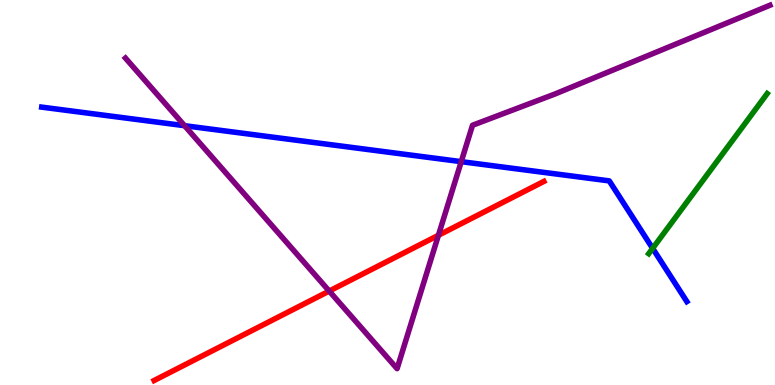[{'lines': ['blue', 'red'], 'intersections': []}, {'lines': ['green', 'red'], 'intersections': []}, {'lines': ['purple', 'red'], 'intersections': [{'x': 4.25, 'y': 2.44}, {'x': 5.66, 'y': 3.89}]}, {'lines': ['blue', 'green'], 'intersections': [{'x': 8.42, 'y': 3.55}]}, {'lines': ['blue', 'purple'], 'intersections': [{'x': 2.38, 'y': 6.74}, {'x': 5.95, 'y': 5.8}]}, {'lines': ['green', 'purple'], 'intersections': []}]